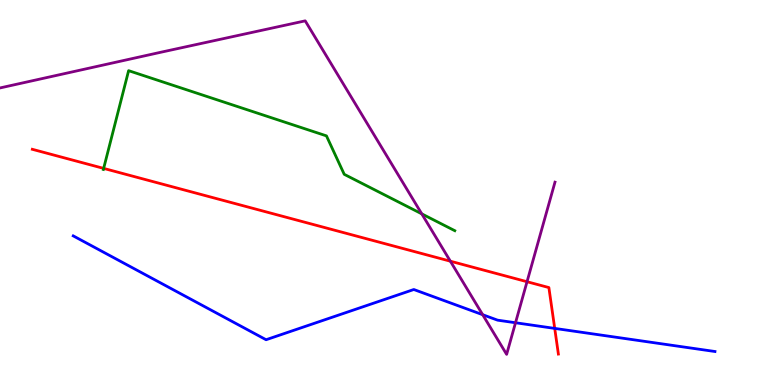[{'lines': ['blue', 'red'], 'intersections': [{'x': 7.16, 'y': 1.47}]}, {'lines': ['green', 'red'], 'intersections': [{'x': 1.34, 'y': 5.63}]}, {'lines': ['purple', 'red'], 'intersections': [{'x': 5.81, 'y': 3.22}, {'x': 6.8, 'y': 2.68}]}, {'lines': ['blue', 'green'], 'intersections': []}, {'lines': ['blue', 'purple'], 'intersections': [{'x': 6.23, 'y': 1.83}, {'x': 6.65, 'y': 1.62}]}, {'lines': ['green', 'purple'], 'intersections': [{'x': 5.44, 'y': 4.45}]}]